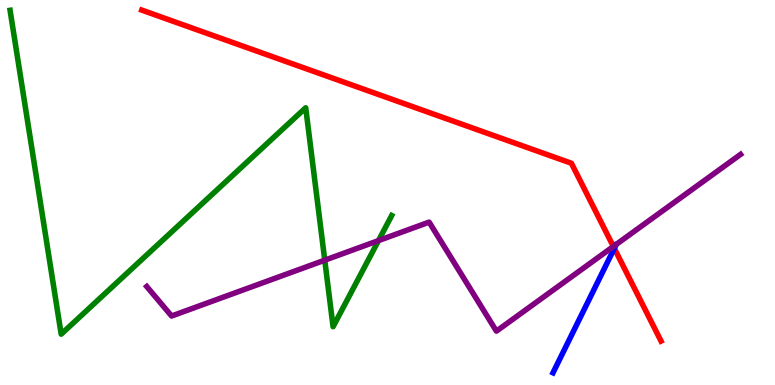[{'lines': ['blue', 'red'], 'intersections': [{'x': 7.93, 'y': 3.55}]}, {'lines': ['green', 'red'], 'intersections': []}, {'lines': ['purple', 'red'], 'intersections': [{'x': 7.91, 'y': 3.6}]}, {'lines': ['blue', 'green'], 'intersections': []}, {'lines': ['blue', 'purple'], 'intersections': []}, {'lines': ['green', 'purple'], 'intersections': [{'x': 4.19, 'y': 3.24}, {'x': 4.88, 'y': 3.75}]}]